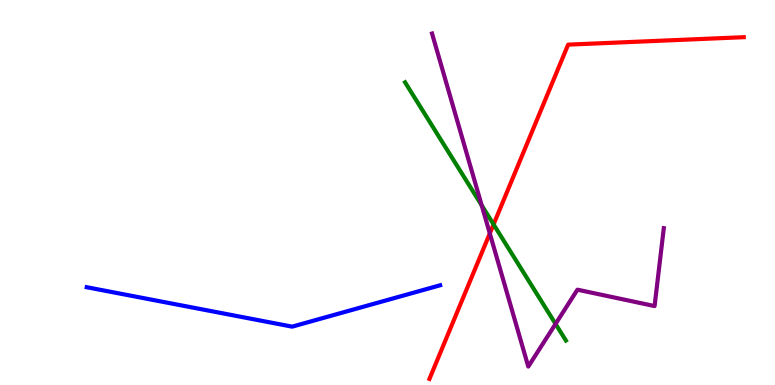[{'lines': ['blue', 'red'], 'intersections': []}, {'lines': ['green', 'red'], 'intersections': [{'x': 6.37, 'y': 4.17}]}, {'lines': ['purple', 'red'], 'intersections': [{'x': 6.32, 'y': 3.94}]}, {'lines': ['blue', 'green'], 'intersections': []}, {'lines': ['blue', 'purple'], 'intersections': []}, {'lines': ['green', 'purple'], 'intersections': [{'x': 6.22, 'y': 4.67}, {'x': 7.17, 'y': 1.59}]}]